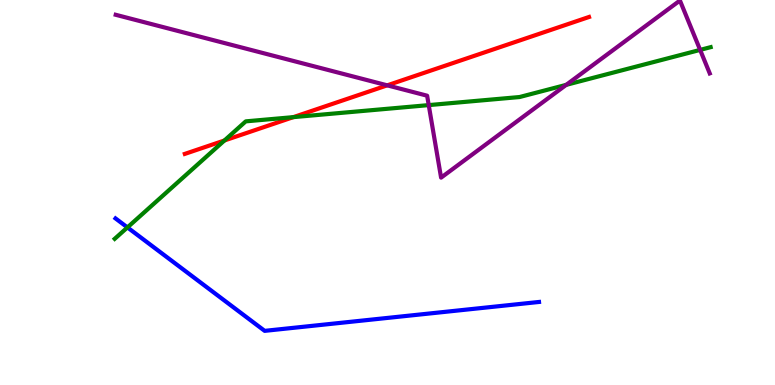[{'lines': ['blue', 'red'], 'intersections': []}, {'lines': ['green', 'red'], 'intersections': [{'x': 2.9, 'y': 6.35}, {'x': 3.79, 'y': 6.96}]}, {'lines': ['purple', 'red'], 'intersections': [{'x': 5.0, 'y': 7.78}]}, {'lines': ['blue', 'green'], 'intersections': [{'x': 1.64, 'y': 4.09}]}, {'lines': ['blue', 'purple'], 'intersections': []}, {'lines': ['green', 'purple'], 'intersections': [{'x': 5.53, 'y': 7.27}, {'x': 7.31, 'y': 7.8}, {'x': 9.03, 'y': 8.7}]}]